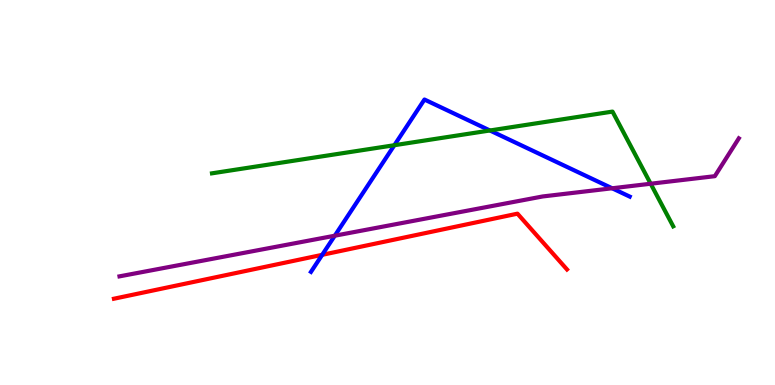[{'lines': ['blue', 'red'], 'intersections': [{'x': 4.16, 'y': 3.38}]}, {'lines': ['green', 'red'], 'intersections': []}, {'lines': ['purple', 'red'], 'intersections': []}, {'lines': ['blue', 'green'], 'intersections': [{'x': 5.09, 'y': 6.23}, {'x': 6.32, 'y': 6.61}]}, {'lines': ['blue', 'purple'], 'intersections': [{'x': 4.32, 'y': 3.88}, {'x': 7.9, 'y': 5.11}]}, {'lines': ['green', 'purple'], 'intersections': [{'x': 8.4, 'y': 5.23}]}]